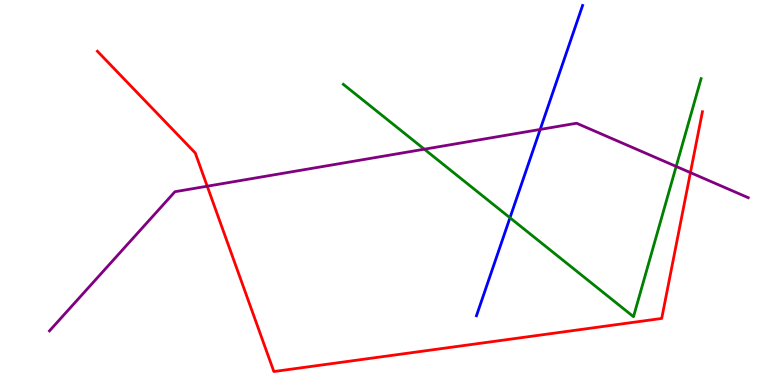[{'lines': ['blue', 'red'], 'intersections': []}, {'lines': ['green', 'red'], 'intersections': []}, {'lines': ['purple', 'red'], 'intersections': [{'x': 2.67, 'y': 5.16}, {'x': 8.91, 'y': 5.52}]}, {'lines': ['blue', 'green'], 'intersections': [{'x': 6.58, 'y': 4.34}]}, {'lines': ['blue', 'purple'], 'intersections': [{'x': 6.97, 'y': 6.64}]}, {'lines': ['green', 'purple'], 'intersections': [{'x': 5.48, 'y': 6.12}, {'x': 8.72, 'y': 5.68}]}]